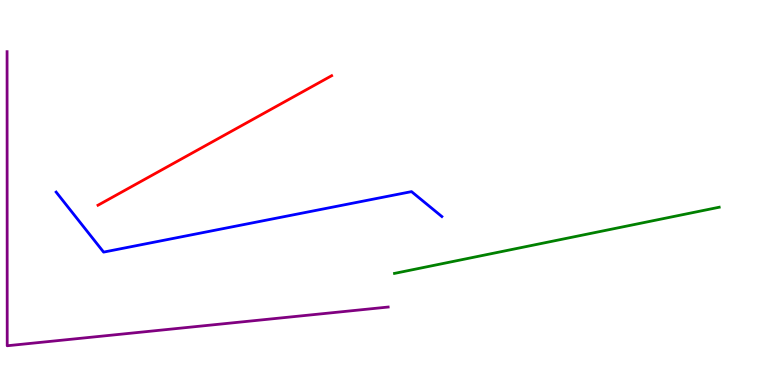[{'lines': ['blue', 'red'], 'intersections': []}, {'lines': ['green', 'red'], 'intersections': []}, {'lines': ['purple', 'red'], 'intersections': []}, {'lines': ['blue', 'green'], 'intersections': []}, {'lines': ['blue', 'purple'], 'intersections': []}, {'lines': ['green', 'purple'], 'intersections': []}]